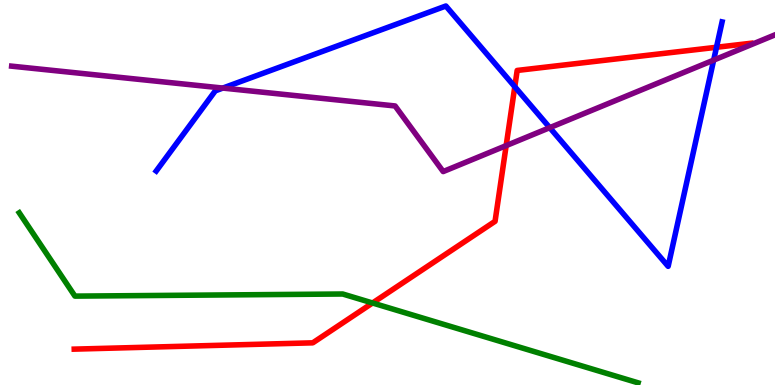[{'lines': ['blue', 'red'], 'intersections': [{'x': 6.64, 'y': 7.75}, {'x': 9.25, 'y': 8.77}]}, {'lines': ['green', 'red'], 'intersections': [{'x': 4.81, 'y': 2.13}]}, {'lines': ['purple', 'red'], 'intersections': [{'x': 6.53, 'y': 6.22}]}, {'lines': ['blue', 'green'], 'intersections': []}, {'lines': ['blue', 'purple'], 'intersections': [{'x': 2.88, 'y': 7.71}, {'x': 7.09, 'y': 6.68}, {'x': 9.21, 'y': 8.44}]}, {'lines': ['green', 'purple'], 'intersections': []}]